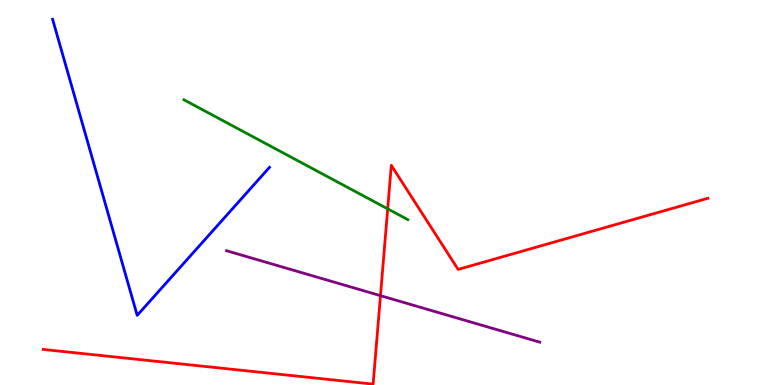[{'lines': ['blue', 'red'], 'intersections': []}, {'lines': ['green', 'red'], 'intersections': [{'x': 5.0, 'y': 4.58}]}, {'lines': ['purple', 'red'], 'intersections': [{'x': 4.91, 'y': 2.32}]}, {'lines': ['blue', 'green'], 'intersections': []}, {'lines': ['blue', 'purple'], 'intersections': []}, {'lines': ['green', 'purple'], 'intersections': []}]